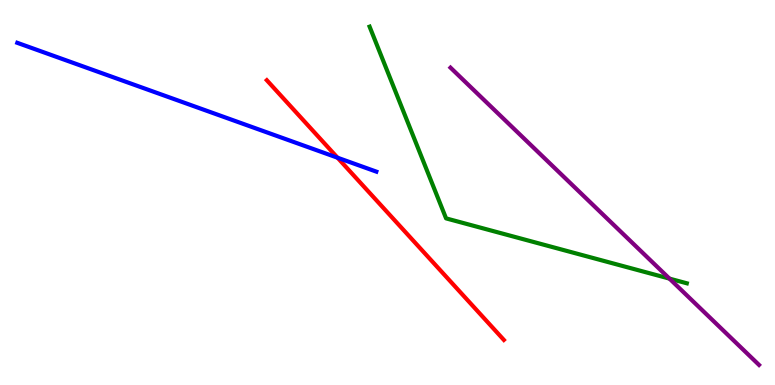[{'lines': ['blue', 'red'], 'intersections': [{'x': 4.36, 'y': 5.9}]}, {'lines': ['green', 'red'], 'intersections': []}, {'lines': ['purple', 'red'], 'intersections': []}, {'lines': ['blue', 'green'], 'intersections': []}, {'lines': ['blue', 'purple'], 'intersections': []}, {'lines': ['green', 'purple'], 'intersections': [{'x': 8.64, 'y': 2.76}]}]